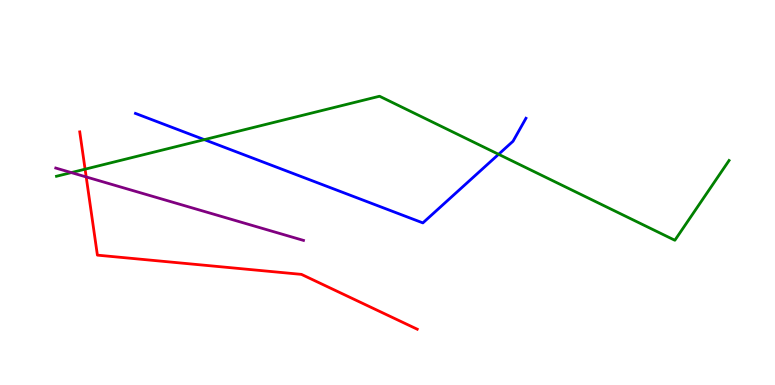[{'lines': ['blue', 'red'], 'intersections': []}, {'lines': ['green', 'red'], 'intersections': [{'x': 1.1, 'y': 5.61}]}, {'lines': ['purple', 'red'], 'intersections': [{'x': 1.11, 'y': 5.4}]}, {'lines': ['blue', 'green'], 'intersections': [{'x': 2.64, 'y': 6.37}, {'x': 6.43, 'y': 5.99}]}, {'lines': ['blue', 'purple'], 'intersections': []}, {'lines': ['green', 'purple'], 'intersections': [{'x': 0.92, 'y': 5.52}]}]